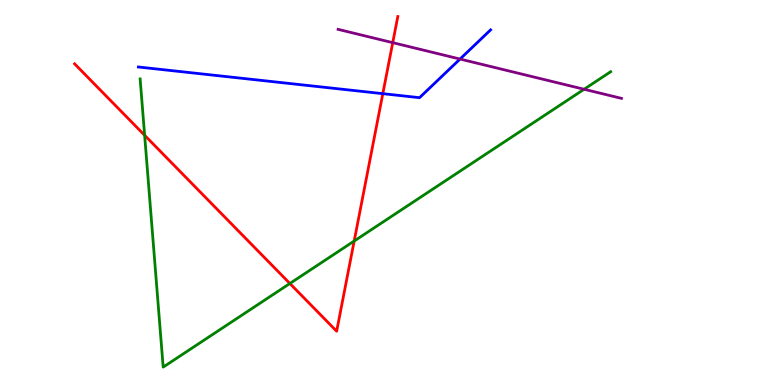[{'lines': ['blue', 'red'], 'intersections': [{'x': 4.94, 'y': 7.57}]}, {'lines': ['green', 'red'], 'intersections': [{'x': 1.87, 'y': 6.49}, {'x': 3.74, 'y': 2.64}, {'x': 4.57, 'y': 3.74}]}, {'lines': ['purple', 'red'], 'intersections': [{'x': 5.07, 'y': 8.89}]}, {'lines': ['blue', 'green'], 'intersections': []}, {'lines': ['blue', 'purple'], 'intersections': [{'x': 5.94, 'y': 8.47}]}, {'lines': ['green', 'purple'], 'intersections': [{'x': 7.54, 'y': 7.68}]}]